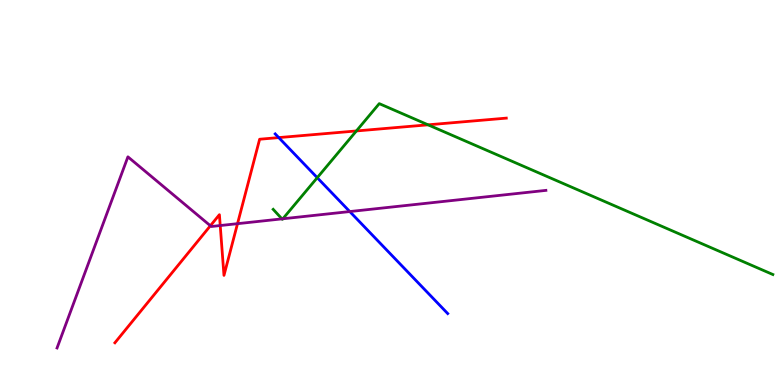[{'lines': ['blue', 'red'], 'intersections': [{'x': 3.6, 'y': 6.43}]}, {'lines': ['green', 'red'], 'intersections': [{'x': 4.6, 'y': 6.6}, {'x': 5.52, 'y': 6.76}]}, {'lines': ['purple', 'red'], 'intersections': [{'x': 2.71, 'y': 4.14}, {'x': 2.84, 'y': 4.14}, {'x': 3.06, 'y': 4.19}]}, {'lines': ['blue', 'green'], 'intersections': [{'x': 4.09, 'y': 5.38}]}, {'lines': ['blue', 'purple'], 'intersections': [{'x': 4.51, 'y': 4.51}]}, {'lines': ['green', 'purple'], 'intersections': [{'x': 3.64, 'y': 4.31}, {'x': 3.65, 'y': 4.32}]}]